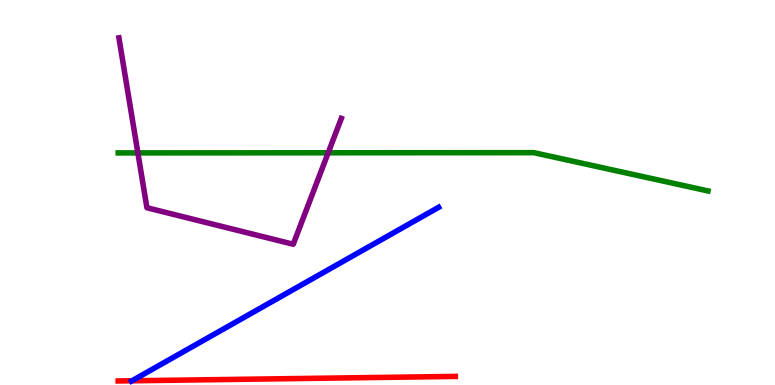[{'lines': ['blue', 'red'], 'intersections': [{'x': 1.7, 'y': 0.11}]}, {'lines': ['green', 'red'], 'intersections': []}, {'lines': ['purple', 'red'], 'intersections': []}, {'lines': ['blue', 'green'], 'intersections': []}, {'lines': ['blue', 'purple'], 'intersections': []}, {'lines': ['green', 'purple'], 'intersections': [{'x': 1.78, 'y': 6.03}, {'x': 4.23, 'y': 6.03}]}]